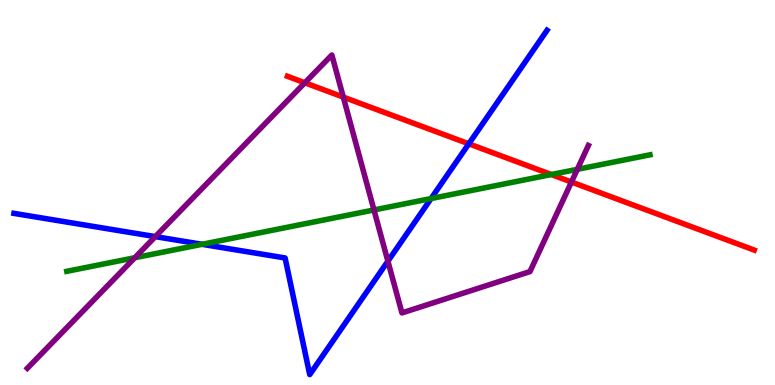[{'lines': ['blue', 'red'], 'intersections': [{'x': 6.05, 'y': 6.26}]}, {'lines': ['green', 'red'], 'intersections': [{'x': 7.11, 'y': 5.47}]}, {'lines': ['purple', 'red'], 'intersections': [{'x': 3.93, 'y': 7.85}, {'x': 4.43, 'y': 7.48}, {'x': 7.37, 'y': 5.27}]}, {'lines': ['blue', 'green'], 'intersections': [{'x': 2.61, 'y': 3.65}, {'x': 5.56, 'y': 4.84}]}, {'lines': ['blue', 'purple'], 'intersections': [{'x': 2.0, 'y': 3.85}, {'x': 5.01, 'y': 3.22}]}, {'lines': ['green', 'purple'], 'intersections': [{'x': 1.74, 'y': 3.31}, {'x': 4.83, 'y': 4.55}, {'x': 7.45, 'y': 5.6}]}]